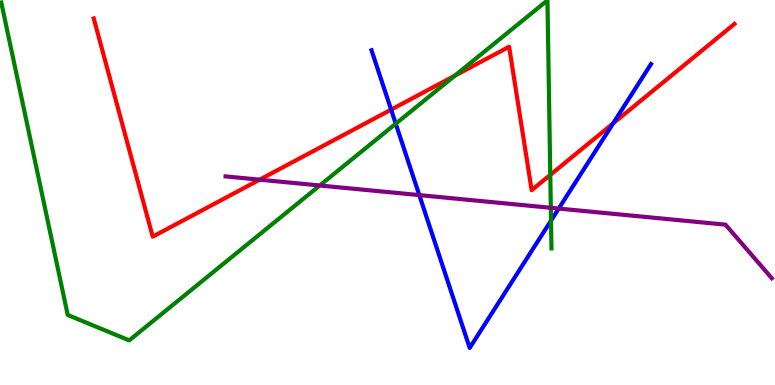[{'lines': ['blue', 'red'], 'intersections': [{'x': 5.05, 'y': 7.15}, {'x': 7.91, 'y': 6.8}]}, {'lines': ['green', 'red'], 'intersections': [{'x': 5.87, 'y': 8.03}, {'x': 7.1, 'y': 5.46}]}, {'lines': ['purple', 'red'], 'intersections': [{'x': 3.35, 'y': 5.33}]}, {'lines': ['blue', 'green'], 'intersections': [{'x': 5.11, 'y': 6.79}, {'x': 7.11, 'y': 4.27}]}, {'lines': ['blue', 'purple'], 'intersections': [{'x': 5.41, 'y': 4.93}, {'x': 7.21, 'y': 4.58}]}, {'lines': ['green', 'purple'], 'intersections': [{'x': 4.13, 'y': 5.18}, {'x': 7.11, 'y': 4.6}]}]